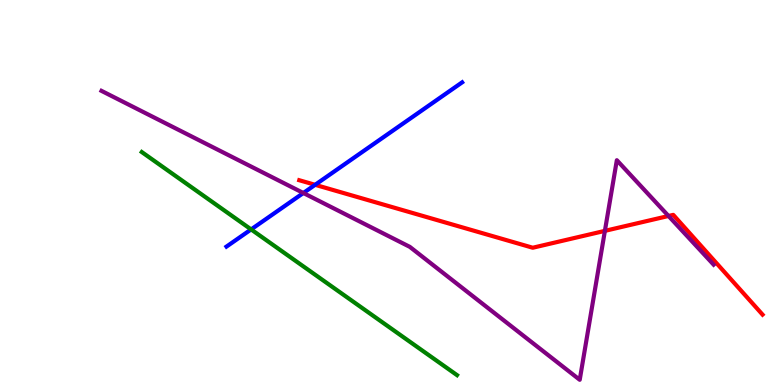[{'lines': ['blue', 'red'], 'intersections': [{'x': 4.07, 'y': 5.2}]}, {'lines': ['green', 'red'], 'intersections': []}, {'lines': ['purple', 'red'], 'intersections': [{'x': 7.81, 'y': 4.0}, {'x': 8.63, 'y': 4.39}]}, {'lines': ['blue', 'green'], 'intersections': [{'x': 3.24, 'y': 4.04}]}, {'lines': ['blue', 'purple'], 'intersections': [{'x': 3.91, 'y': 4.99}]}, {'lines': ['green', 'purple'], 'intersections': []}]